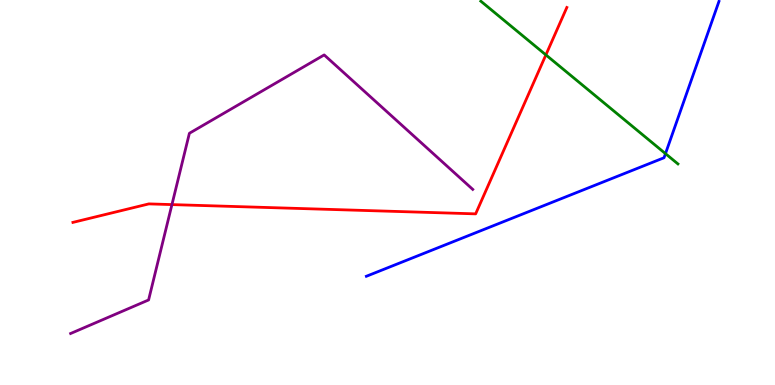[{'lines': ['blue', 'red'], 'intersections': []}, {'lines': ['green', 'red'], 'intersections': [{'x': 7.04, 'y': 8.57}]}, {'lines': ['purple', 'red'], 'intersections': [{'x': 2.22, 'y': 4.69}]}, {'lines': ['blue', 'green'], 'intersections': [{'x': 8.59, 'y': 6.01}]}, {'lines': ['blue', 'purple'], 'intersections': []}, {'lines': ['green', 'purple'], 'intersections': []}]